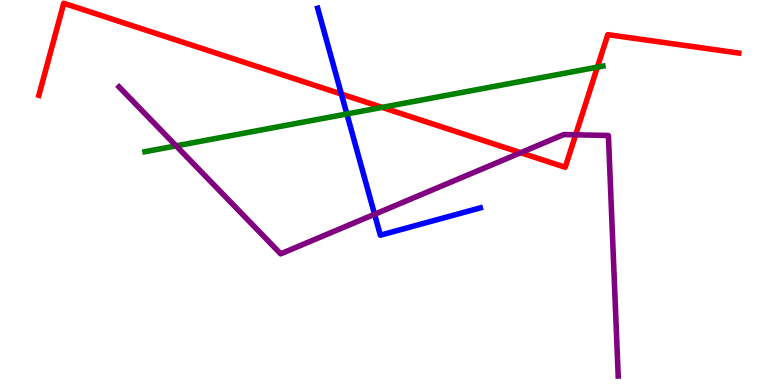[{'lines': ['blue', 'red'], 'intersections': [{'x': 4.41, 'y': 7.56}]}, {'lines': ['green', 'red'], 'intersections': [{'x': 4.93, 'y': 7.21}, {'x': 7.71, 'y': 8.26}]}, {'lines': ['purple', 'red'], 'intersections': [{'x': 6.72, 'y': 6.03}, {'x': 7.43, 'y': 6.5}]}, {'lines': ['blue', 'green'], 'intersections': [{'x': 4.48, 'y': 7.04}]}, {'lines': ['blue', 'purple'], 'intersections': [{'x': 4.83, 'y': 4.43}]}, {'lines': ['green', 'purple'], 'intersections': [{'x': 2.27, 'y': 6.21}]}]